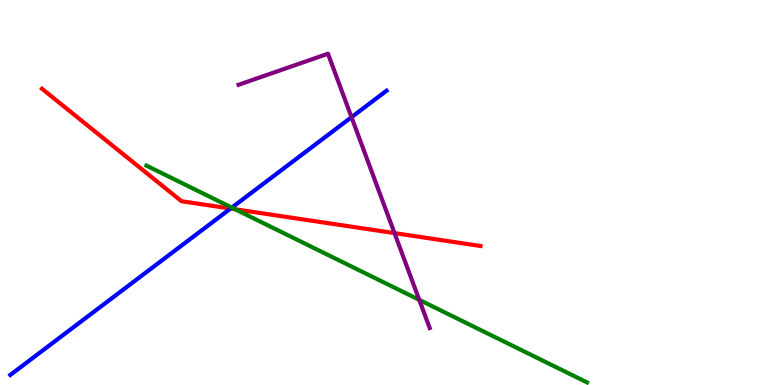[{'lines': ['blue', 'red'], 'intersections': [{'x': 2.97, 'y': 4.58}]}, {'lines': ['green', 'red'], 'intersections': [{'x': 3.03, 'y': 4.56}]}, {'lines': ['purple', 'red'], 'intersections': [{'x': 5.09, 'y': 3.95}]}, {'lines': ['blue', 'green'], 'intersections': [{'x': 2.99, 'y': 4.61}]}, {'lines': ['blue', 'purple'], 'intersections': [{'x': 4.54, 'y': 6.96}]}, {'lines': ['green', 'purple'], 'intersections': [{'x': 5.41, 'y': 2.21}]}]